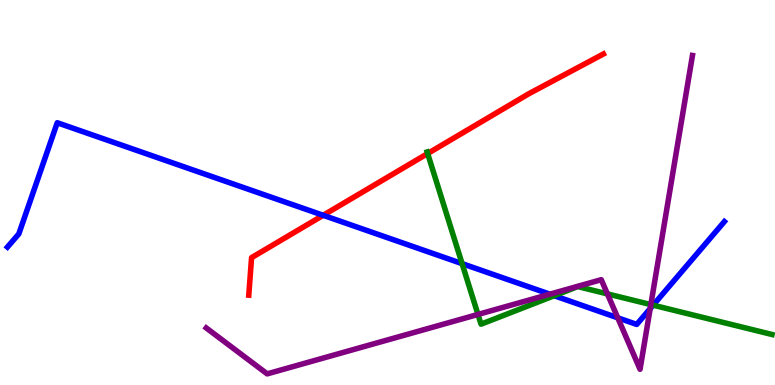[{'lines': ['blue', 'red'], 'intersections': [{'x': 4.17, 'y': 4.41}]}, {'lines': ['green', 'red'], 'intersections': [{'x': 5.52, 'y': 6.01}]}, {'lines': ['purple', 'red'], 'intersections': []}, {'lines': ['blue', 'green'], 'intersections': [{'x': 5.96, 'y': 3.15}, {'x': 7.15, 'y': 2.32}, {'x': 8.43, 'y': 2.07}]}, {'lines': ['blue', 'purple'], 'intersections': [{'x': 7.09, 'y': 2.36}, {'x': 7.97, 'y': 1.74}, {'x': 8.39, 'y': 1.98}]}, {'lines': ['green', 'purple'], 'intersections': [{'x': 6.17, 'y': 1.83}, {'x': 7.84, 'y': 2.37}, {'x': 8.4, 'y': 2.09}]}]